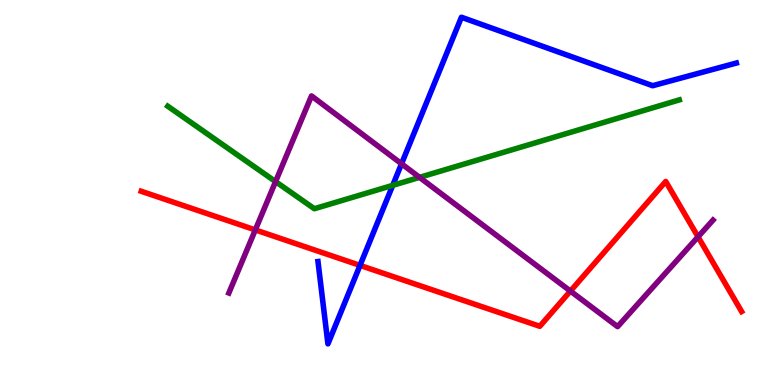[{'lines': ['blue', 'red'], 'intersections': [{'x': 4.65, 'y': 3.11}]}, {'lines': ['green', 'red'], 'intersections': []}, {'lines': ['purple', 'red'], 'intersections': [{'x': 3.29, 'y': 4.03}, {'x': 7.36, 'y': 2.44}, {'x': 9.01, 'y': 3.85}]}, {'lines': ['blue', 'green'], 'intersections': [{'x': 5.07, 'y': 5.19}]}, {'lines': ['blue', 'purple'], 'intersections': [{'x': 5.18, 'y': 5.75}]}, {'lines': ['green', 'purple'], 'intersections': [{'x': 3.56, 'y': 5.28}, {'x': 5.41, 'y': 5.39}]}]